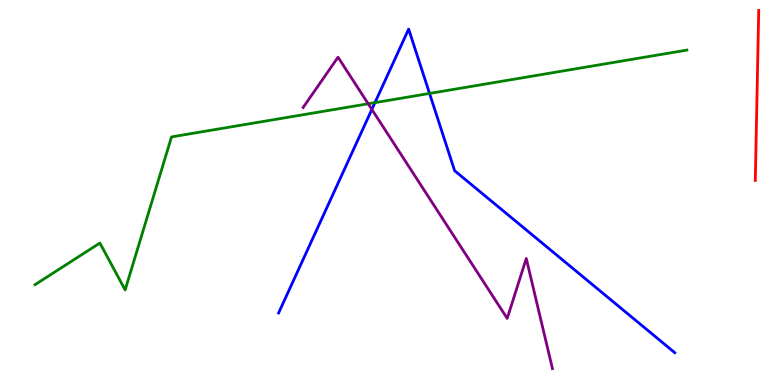[{'lines': ['blue', 'red'], 'intersections': []}, {'lines': ['green', 'red'], 'intersections': []}, {'lines': ['purple', 'red'], 'intersections': []}, {'lines': ['blue', 'green'], 'intersections': [{'x': 4.84, 'y': 7.33}, {'x': 5.54, 'y': 7.57}]}, {'lines': ['blue', 'purple'], 'intersections': [{'x': 4.8, 'y': 7.16}]}, {'lines': ['green', 'purple'], 'intersections': [{'x': 4.75, 'y': 7.3}]}]